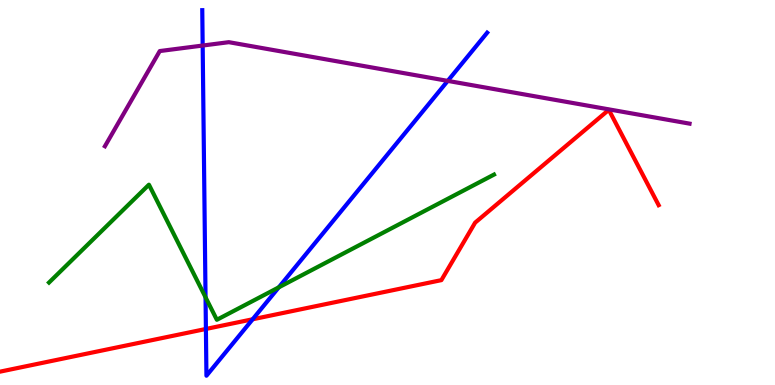[{'lines': ['blue', 'red'], 'intersections': [{'x': 2.66, 'y': 1.46}, {'x': 3.26, 'y': 1.71}]}, {'lines': ['green', 'red'], 'intersections': []}, {'lines': ['purple', 'red'], 'intersections': []}, {'lines': ['blue', 'green'], 'intersections': [{'x': 2.65, 'y': 2.28}, {'x': 3.6, 'y': 2.54}]}, {'lines': ['blue', 'purple'], 'intersections': [{'x': 2.62, 'y': 8.82}, {'x': 5.78, 'y': 7.9}]}, {'lines': ['green', 'purple'], 'intersections': []}]